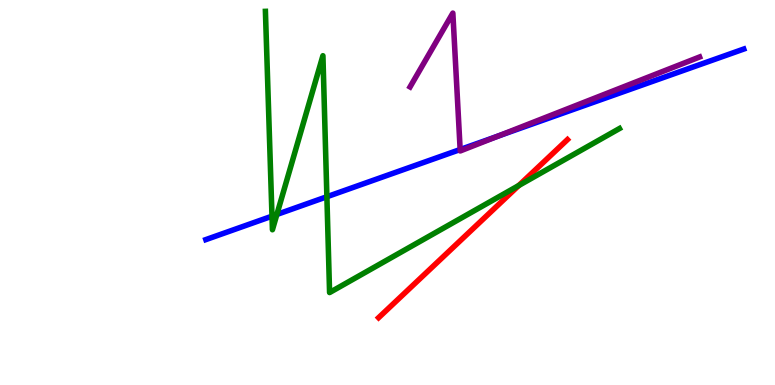[{'lines': ['blue', 'red'], 'intersections': []}, {'lines': ['green', 'red'], 'intersections': [{'x': 6.69, 'y': 5.18}]}, {'lines': ['purple', 'red'], 'intersections': []}, {'lines': ['blue', 'green'], 'intersections': [{'x': 3.51, 'y': 4.38}, {'x': 3.57, 'y': 4.43}, {'x': 4.22, 'y': 4.89}]}, {'lines': ['blue', 'purple'], 'intersections': [{'x': 5.94, 'y': 6.12}, {'x': 6.43, 'y': 6.47}]}, {'lines': ['green', 'purple'], 'intersections': []}]